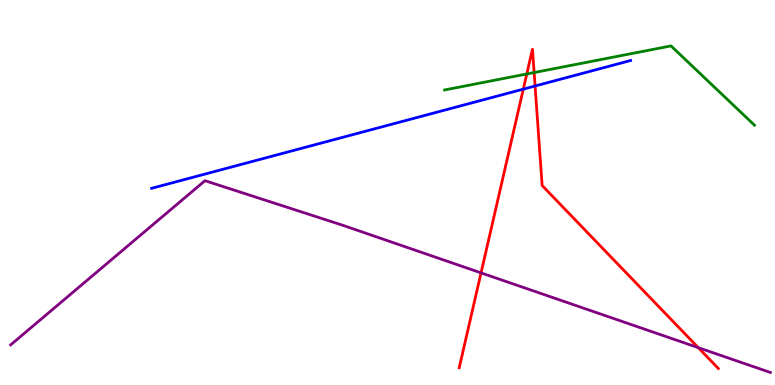[{'lines': ['blue', 'red'], 'intersections': [{'x': 6.75, 'y': 7.68}, {'x': 6.9, 'y': 7.77}]}, {'lines': ['green', 'red'], 'intersections': [{'x': 6.8, 'y': 8.08}, {'x': 6.89, 'y': 8.12}]}, {'lines': ['purple', 'red'], 'intersections': [{'x': 6.21, 'y': 2.91}, {'x': 9.01, 'y': 0.97}]}, {'lines': ['blue', 'green'], 'intersections': []}, {'lines': ['blue', 'purple'], 'intersections': []}, {'lines': ['green', 'purple'], 'intersections': []}]